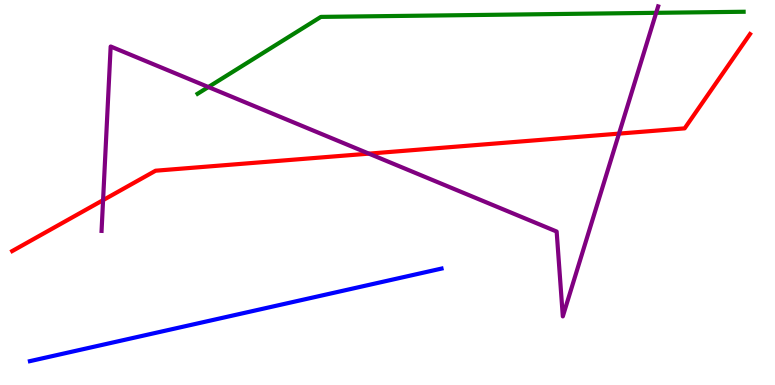[{'lines': ['blue', 'red'], 'intersections': []}, {'lines': ['green', 'red'], 'intersections': []}, {'lines': ['purple', 'red'], 'intersections': [{'x': 1.33, 'y': 4.8}, {'x': 4.76, 'y': 6.01}, {'x': 7.99, 'y': 6.53}]}, {'lines': ['blue', 'green'], 'intersections': []}, {'lines': ['blue', 'purple'], 'intersections': []}, {'lines': ['green', 'purple'], 'intersections': [{'x': 2.69, 'y': 7.74}, {'x': 8.47, 'y': 9.67}]}]